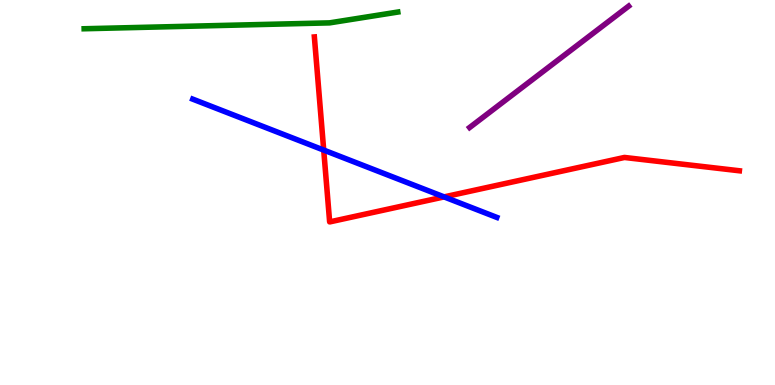[{'lines': ['blue', 'red'], 'intersections': [{'x': 4.18, 'y': 6.1}, {'x': 5.73, 'y': 4.89}]}, {'lines': ['green', 'red'], 'intersections': []}, {'lines': ['purple', 'red'], 'intersections': []}, {'lines': ['blue', 'green'], 'intersections': []}, {'lines': ['blue', 'purple'], 'intersections': []}, {'lines': ['green', 'purple'], 'intersections': []}]